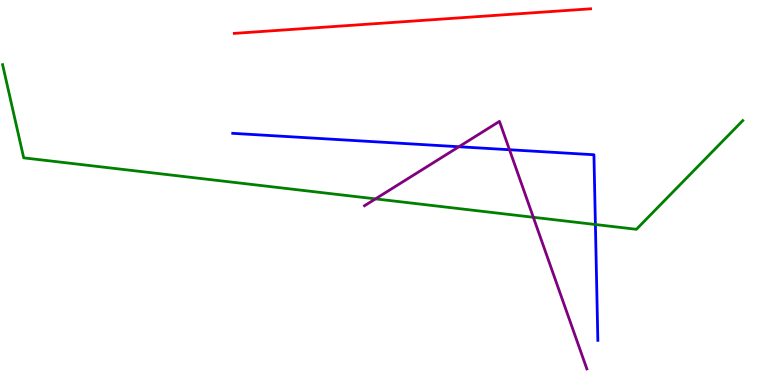[{'lines': ['blue', 'red'], 'intersections': []}, {'lines': ['green', 'red'], 'intersections': []}, {'lines': ['purple', 'red'], 'intersections': []}, {'lines': ['blue', 'green'], 'intersections': [{'x': 7.68, 'y': 4.17}]}, {'lines': ['blue', 'purple'], 'intersections': [{'x': 5.92, 'y': 6.19}, {'x': 6.57, 'y': 6.11}]}, {'lines': ['green', 'purple'], 'intersections': [{'x': 4.85, 'y': 4.83}, {'x': 6.88, 'y': 4.36}]}]